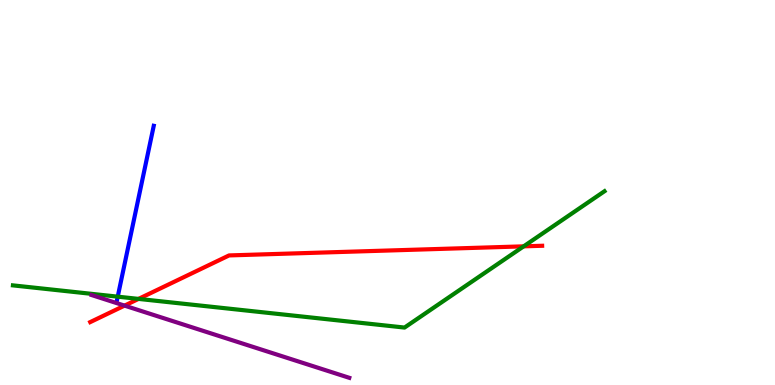[{'lines': ['blue', 'red'], 'intersections': []}, {'lines': ['green', 'red'], 'intersections': [{'x': 1.79, 'y': 2.24}, {'x': 6.76, 'y': 3.6}]}, {'lines': ['purple', 'red'], 'intersections': [{'x': 1.61, 'y': 2.06}]}, {'lines': ['blue', 'green'], 'intersections': [{'x': 1.52, 'y': 2.29}]}, {'lines': ['blue', 'purple'], 'intersections': []}, {'lines': ['green', 'purple'], 'intersections': []}]